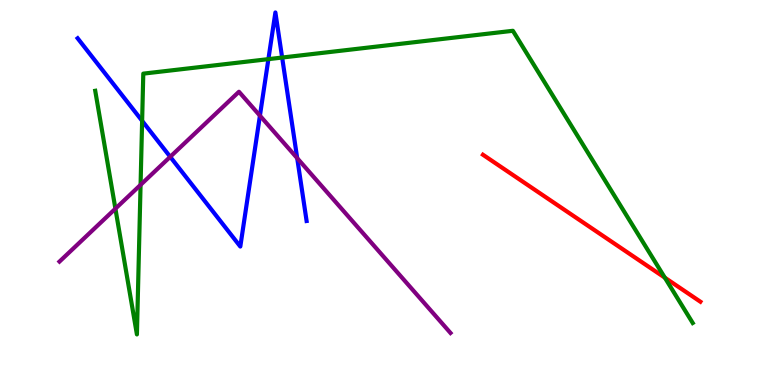[{'lines': ['blue', 'red'], 'intersections': []}, {'lines': ['green', 'red'], 'intersections': [{'x': 8.58, 'y': 2.79}]}, {'lines': ['purple', 'red'], 'intersections': []}, {'lines': ['blue', 'green'], 'intersections': [{'x': 1.83, 'y': 6.86}, {'x': 3.46, 'y': 8.46}, {'x': 3.64, 'y': 8.51}]}, {'lines': ['blue', 'purple'], 'intersections': [{'x': 2.2, 'y': 5.93}, {'x': 3.35, 'y': 7.0}, {'x': 3.83, 'y': 5.89}]}, {'lines': ['green', 'purple'], 'intersections': [{'x': 1.49, 'y': 4.58}, {'x': 1.81, 'y': 5.2}]}]